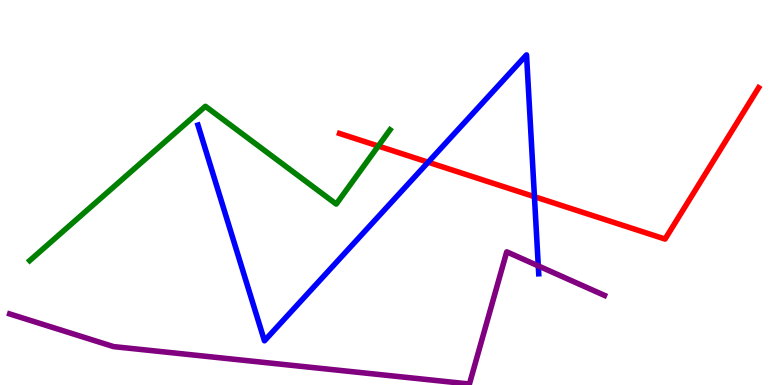[{'lines': ['blue', 'red'], 'intersections': [{'x': 5.52, 'y': 5.79}, {'x': 6.9, 'y': 4.89}]}, {'lines': ['green', 'red'], 'intersections': [{'x': 4.88, 'y': 6.21}]}, {'lines': ['purple', 'red'], 'intersections': []}, {'lines': ['blue', 'green'], 'intersections': []}, {'lines': ['blue', 'purple'], 'intersections': [{'x': 6.95, 'y': 3.09}]}, {'lines': ['green', 'purple'], 'intersections': []}]